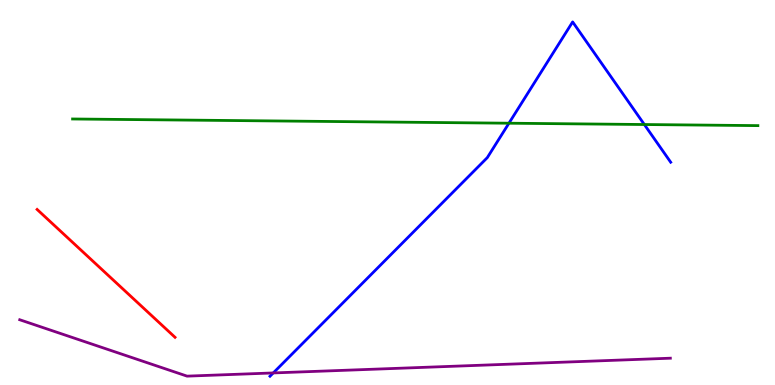[{'lines': ['blue', 'red'], 'intersections': []}, {'lines': ['green', 'red'], 'intersections': []}, {'lines': ['purple', 'red'], 'intersections': []}, {'lines': ['blue', 'green'], 'intersections': [{'x': 6.57, 'y': 6.8}, {'x': 8.31, 'y': 6.77}]}, {'lines': ['blue', 'purple'], 'intersections': [{'x': 3.53, 'y': 0.313}]}, {'lines': ['green', 'purple'], 'intersections': []}]